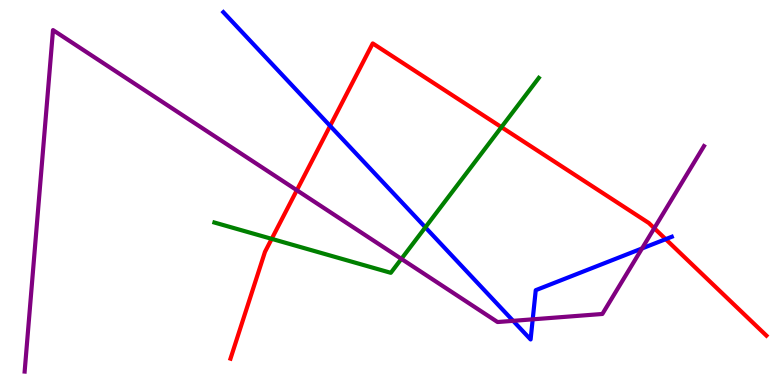[{'lines': ['blue', 'red'], 'intersections': [{'x': 4.26, 'y': 6.73}, {'x': 8.59, 'y': 3.79}]}, {'lines': ['green', 'red'], 'intersections': [{'x': 3.51, 'y': 3.8}, {'x': 6.47, 'y': 6.7}]}, {'lines': ['purple', 'red'], 'intersections': [{'x': 3.83, 'y': 5.06}, {'x': 8.44, 'y': 4.07}]}, {'lines': ['blue', 'green'], 'intersections': [{'x': 5.49, 'y': 4.1}]}, {'lines': ['blue', 'purple'], 'intersections': [{'x': 6.62, 'y': 1.67}, {'x': 6.87, 'y': 1.71}, {'x': 8.28, 'y': 3.55}]}, {'lines': ['green', 'purple'], 'intersections': [{'x': 5.18, 'y': 3.28}]}]